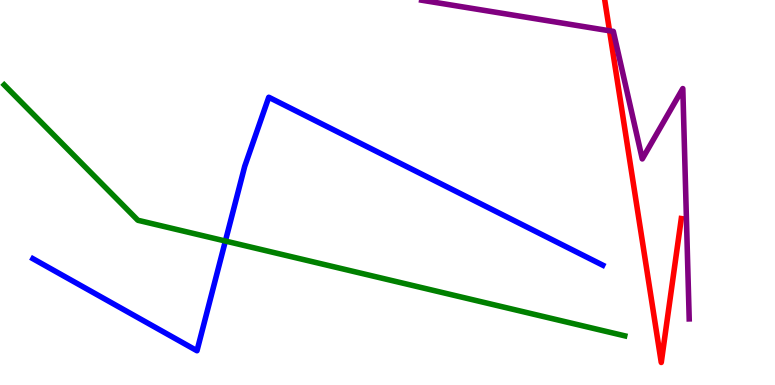[{'lines': ['blue', 'red'], 'intersections': []}, {'lines': ['green', 'red'], 'intersections': []}, {'lines': ['purple', 'red'], 'intersections': [{'x': 7.86, 'y': 9.2}]}, {'lines': ['blue', 'green'], 'intersections': [{'x': 2.91, 'y': 3.74}]}, {'lines': ['blue', 'purple'], 'intersections': []}, {'lines': ['green', 'purple'], 'intersections': []}]